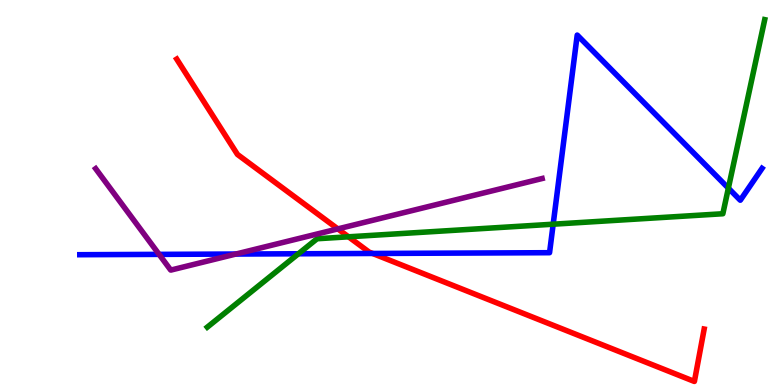[{'lines': ['blue', 'red'], 'intersections': [{'x': 4.81, 'y': 3.42}]}, {'lines': ['green', 'red'], 'intersections': [{'x': 4.5, 'y': 3.85}]}, {'lines': ['purple', 'red'], 'intersections': [{'x': 4.36, 'y': 4.05}]}, {'lines': ['blue', 'green'], 'intersections': [{'x': 3.85, 'y': 3.41}, {'x': 7.14, 'y': 4.18}, {'x': 9.4, 'y': 5.11}]}, {'lines': ['blue', 'purple'], 'intersections': [{'x': 2.05, 'y': 3.39}, {'x': 3.04, 'y': 3.4}]}, {'lines': ['green', 'purple'], 'intersections': []}]